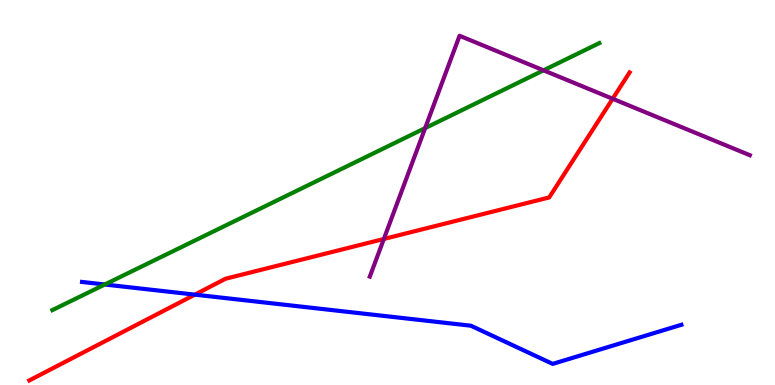[{'lines': ['blue', 'red'], 'intersections': [{'x': 2.51, 'y': 2.35}]}, {'lines': ['green', 'red'], 'intersections': []}, {'lines': ['purple', 'red'], 'intersections': [{'x': 4.95, 'y': 3.79}, {'x': 7.91, 'y': 7.43}]}, {'lines': ['blue', 'green'], 'intersections': [{'x': 1.35, 'y': 2.61}]}, {'lines': ['blue', 'purple'], 'intersections': []}, {'lines': ['green', 'purple'], 'intersections': [{'x': 5.49, 'y': 6.67}, {'x': 7.01, 'y': 8.17}]}]